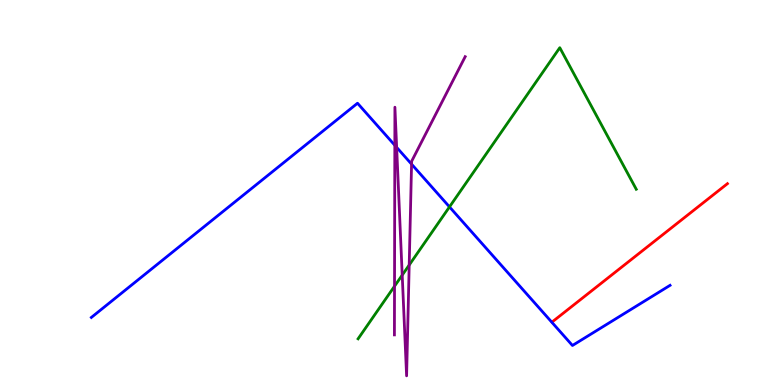[{'lines': ['blue', 'red'], 'intersections': []}, {'lines': ['green', 'red'], 'intersections': []}, {'lines': ['purple', 'red'], 'intersections': []}, {'lines': ['blue', 'green'], 'intersections': [{'x': 5.8, 'y': 4.63}]}, {'lines': ['blue', 'purple'], 'intersections': [{'x': 5.09, 'y': 6.23}, {'x': 5.12, 'y': 6.17}, {'x': 5.31, 'y': 5.74}]}, {'lines': ['green', 'purple'], 'intersections': [{'x': 5.09, 'y': 2.57}, {'x': 5.19, 'y': 2.85}, {'x': 5.28, 'y': 3.12}]}]